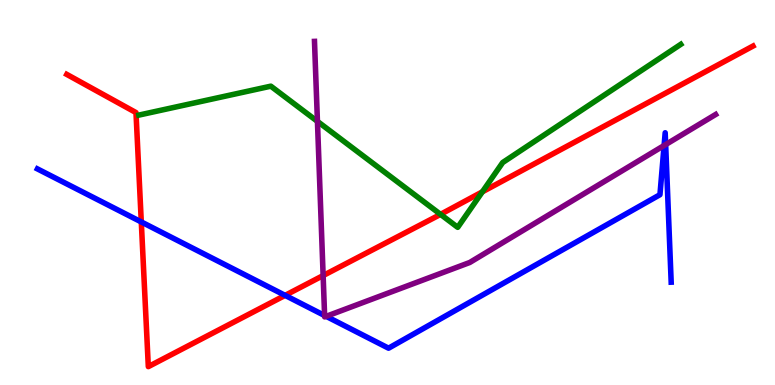[{'lines': ['blue', 'red'], 'intersections': [{'x': 1.82, 'y': 4.24}, {'x': 3.68, 'y': 2.33}]}, {'lines': ['green', 'red'], 'intersections': [{'x': 5.68, 'y': 4.43}, {'x': 6.22, 'y': 5.02}]}, {'lines': ['purple', 'red'], 'intersections': [{'x': 4.17, 'y': 2.84}]}, {'lines': ['blue', 'green'], 'intersections': []}, {'lines': ['blue', 'purple'], 'intersections': [{'x': 4.19, 'y': 1.8}, {'x': 4.21, 'y': 1.78}, {'x': 8.57, 'y': 6.22}, {'x': 8.59, 'y': 6.24}]}, {'lines': ['green', 'purple'], 'intersections': [{'x': 4.1, 'y': 6.85}]}]